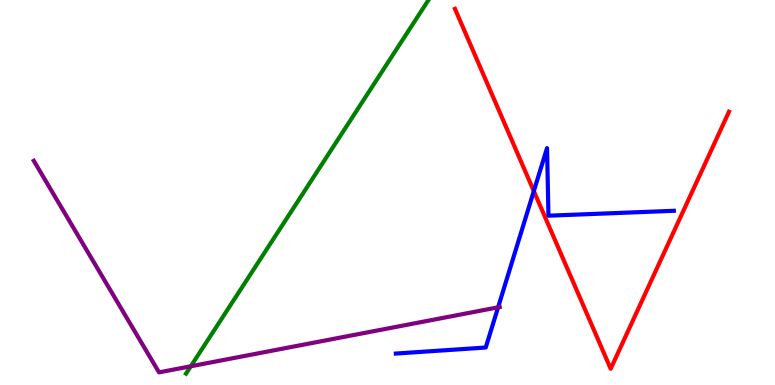[{'lines': ['blue', 'red'], 'intersections': [{'x': 6.89, 'y': 5.04}]}, {'lines': ['green', 'red'], 'intersections': []}, {'lines': ['purple', 'red'], 'intersections': []}, {'lines': ['blue', 'green'], 'intersections': []}, {'lines': ['blue', 'purple'], 'intersections': [{'x': 6.43, 'y': 2.02}]}, {'lines': ['green', 'purple'], 'intersections': [{'x': 2.46, 'y': 0.487}]}]